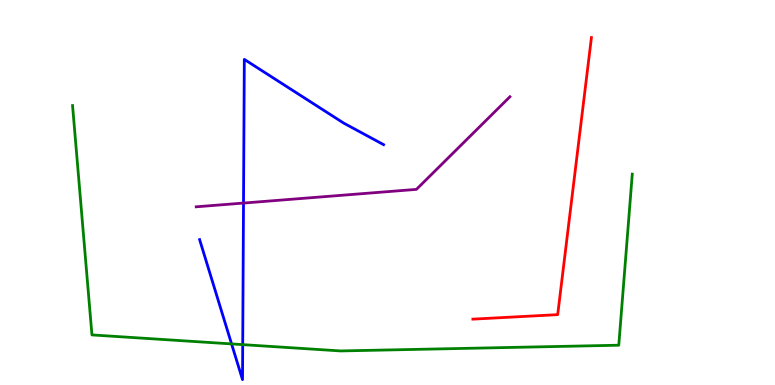[{'lines': ['blue', 'red'], 'intersections': []}, {'lines': ['green', 'red'], 'intersections': []}, {'lines': ['purple', 'red'], 'intersections': []}, {'lines': ['blue', 'green'], 'intersections': [{'x': 2.99, 'y': 1.07}, {'x': 3.13, 'y': 1.05}]}, {'lines': ['blue', 'purple'], 'intersections': [{'x': 3.14, 'y': 4.73}]}, {'lines': ['green', 'purple'], 'intersections': []}]